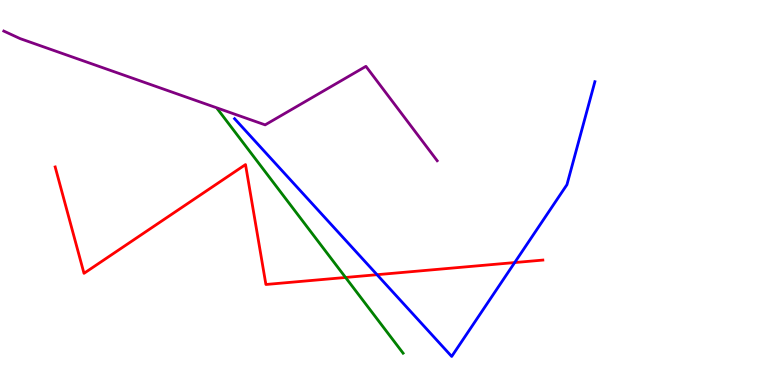[{'lines': ['blue', 'red'], 'intersections': [{'x': 4.86, 'y': 2.87}, {'x': 6.64, 'y': 3.18}]}, {'lines': ['green', 'red'], 'intersections': [{'x': 4.46, 'y': 2.79}]}, {'lines': ['purple', 'red'], 'intersections': []}, {'lines': ['blue', 'green'], 'intersections': []}, {'lines': ['blue', 'purple'], 'intersections': []}, {'lines': ['green', 'purple'], 'intersections': []}]